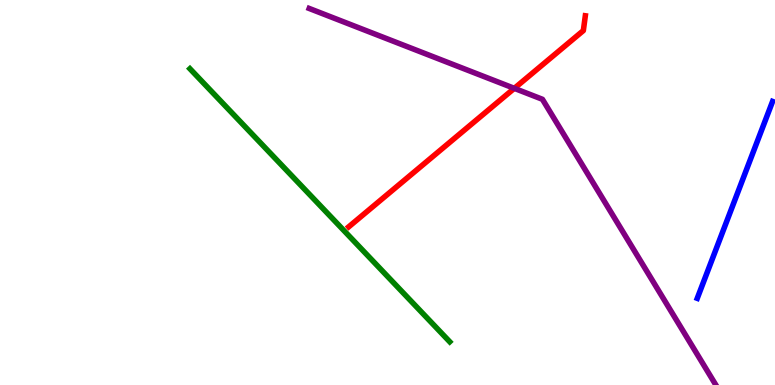[{'lines': ['blue', 'red'], 'intersections': []}, {'lines': ['green', 'red'], 'intersections': []}, {'lines': ['purple', 'red'], 'intersections': [{'x': 6.64, 'y': 7.71}]}, {'lines': ['blue', 'green'], 'intersections': []}, {'lines': ['blue', 'purple'], 'intersections': []}, {'lines': ['green', 'purple'], 'intersections': []}]